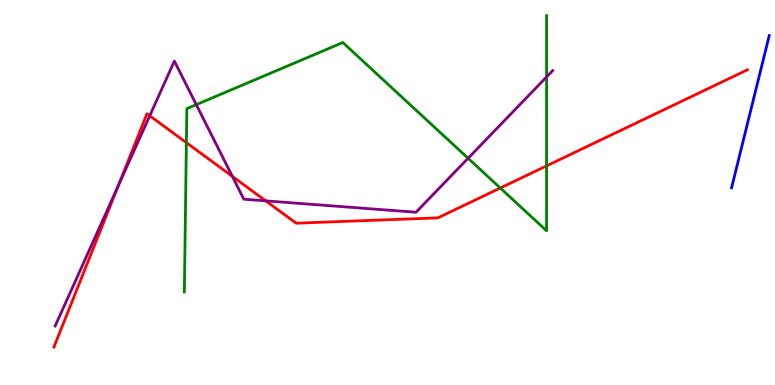[{'lines': ['blue', 'red'], 'intersections': []}, {'lines': ['green', 'red'], 'intersections': [{'x': 2.41, 'y': 6.29}, {'x': 6.46, 'y': 5.12}, {'x': 7.05, 'y': 5.69}]}, {'lines': ['purple', 'red'], 'intersections': [{'x': 1.53, 'y': 5.17}, {'x': 1.93, 'y': 6.99}, {'x': 3.0, 'y': 5.42}, {'x': 3.43, 'y': 4.78}]}, {'lines': ['blue', 'green'], 'intersections': []}, {'lines': ['blue', 'purple'], 'intersections': []}, {'lines': ['green', 'purple'], 'intersections': [{'x': 2.53, 'y': 7.28}, {'x': 6.04, 'y': 5.89}, {'x': 7.05, 'y': 8.0}]}]